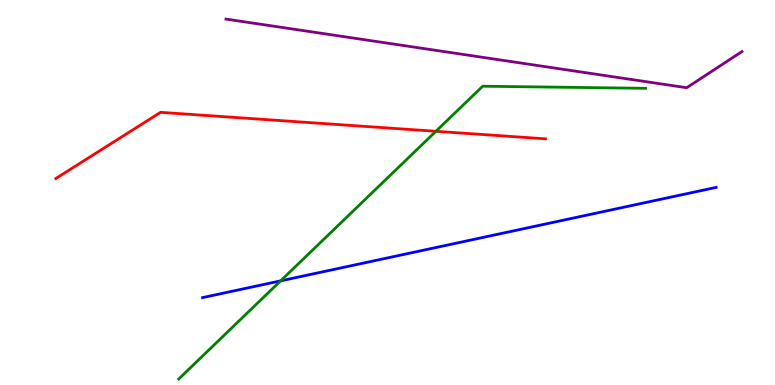[{'lines': ['blue', 'red'], 'intersections': []}, {'lines': ['green', 'red'], 'intersections': [{'x': 5.62, 'y': 6.59}]}, {'lines': ['purple', 'red'], 'intersections': []}, {'lines': ['blue', 'green'], 'intersections': [{'x': 3.62, 'y': 2.7}]}, {'lines': ['blue', 'purple'], 'intersections': []}, {'lines': ['green', 'purple'], 'intersections': []}]